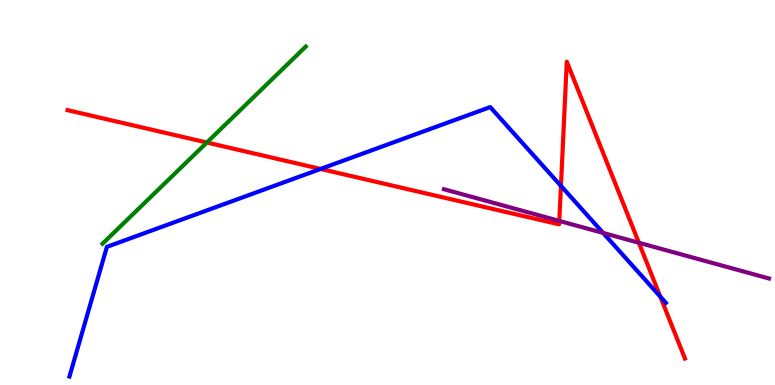[{'lines': ['blue', 'red'], 'intersections': [{'x': 4.14, 'y': 5.61}, {'x': 7.24, 'y': 5.17}, {'x': 8.52, 'y': 2.29}]}, {'lines': ['green', 'red'], 'intersections': [{'x': 2.67, 'y': 6.3}]}, {'lines': ['purple', 'red'], 'intersections': [{'x': 7.22, 'y': 4.26}, {'x': 8.24, 'y': 3.69}]}, {'lines': ['blue', 'green'], 'intersections': []}, {'lines': ['blue', 'purple'], 'intersections': [{'x': 7.78, 'y': 3.95}]}, {'lines': ['green', 'purple'], 'intersections': []}]